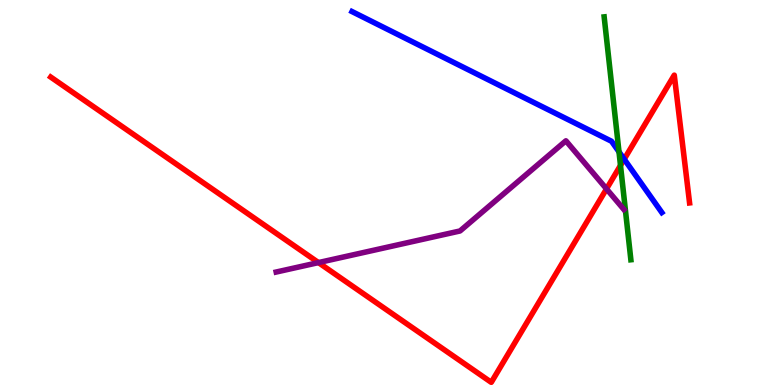[{'lines': ['blue', 'red'], 'intersections': [{'x': 8.05, 'y': 5.87}]}, {'lines': ['green', 'red'], 'intersections': [{'x': 8.01, 'y': 5.7}]}, {'lines': ['purple', 'red'], 'intersections': [{'x': 4.11, 'y': 3.18}, {'x': 7.83, 'y': 5.09}]}, {'lines': ['blue', 'green'], 'intersections': [{'x': 7.99, 'y': 6.06}]}, {'lines': ['blue', 'purple'], 'intersections': []}, {'lines': ['green', 'purple'], 'intersections': []}]